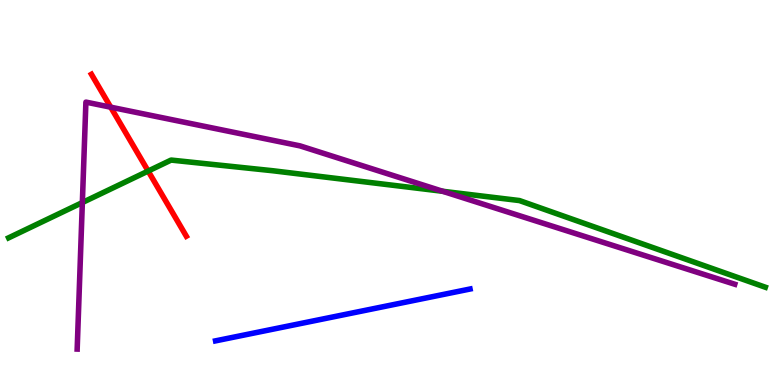[{'lines': ['blue', 'red'], 'intersections': []}, {'lines': ['green', 'red'], 'intersections': [{'x': 1.91, 'y': 5.56}]}, {'lines': ['purple', 'red'], 'intersections': [{'x': 1.43, 'y': 7.22}]}, {'lines': ['blue', 'green'], 'intersections': []}, {'lines': ['blue', 'purple'], 'intersections': []}, {'lines': ['green', 'purple'], 'intersections': [{'x': 1.06, 'y': 4.74}, {'x': 5.71, 'y': 5.03}]}]